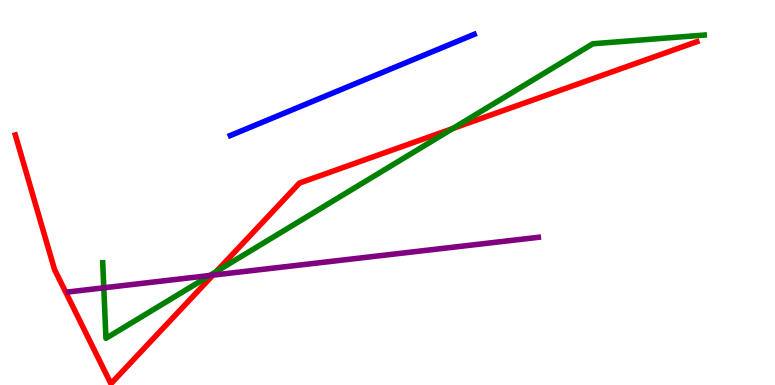[{'lines': ['blue', 'red'], 'intersections': []}, {'lines': ['green', 'red'], 'intersections': [{'x': 2.79, 'y': 2.95}, {'x': 5.84, 'y': 6.66}]}, {'lines': ['purple', 'red'], 'intersections': [{'x': 2.75, 'y': 2.85}]}, {'lines': ['blue', 'green'], 'intersections': []}, {'lines': ['blue', 'purple'], 'intersections': []}, {'lines': ['green', 'purple'], 'intersections': [{'x': 1.34, 'y': 2.52}, {'x': 2.71, 'y': 2.84}]}]